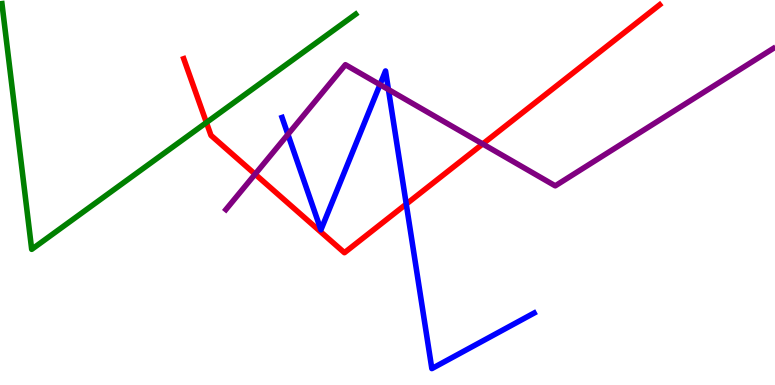[{'lines': ['blue', 'red'], 'intersections': [{'x': 5.24, 'y': 4.7}]}, {'lines': ['green', 'red'], 'intersections': [{'x': 2.66, 'y': 6.82}]}, {'lines': ['purple', 'red'], 'intersections': [{'x': 3.29, 'y': 5.48}, {'x': 6.23, 'y': 6.26}]}, {'lines': ['blue', 'green'], 'intersections': []}, {'lines': ['blue', 'purple'], 'intersections': [{'x': 3.71, 'y': 6.51}, {'x': 4.9, 'y': 7.8}, {'x': 5.01, 'y': 7.67}]}, {'lines': ['green', 'purple'], 'intersections': []}]